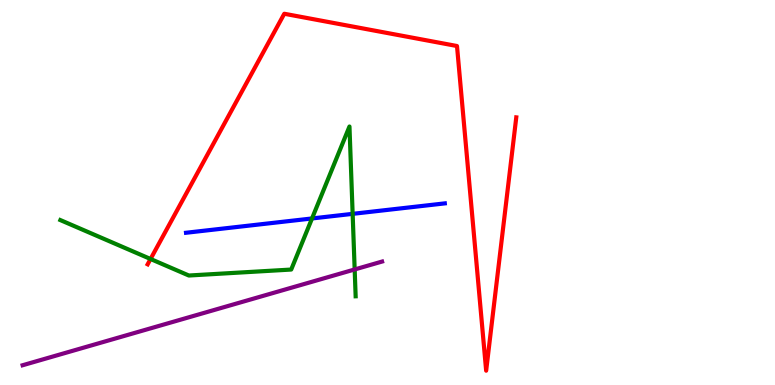[{'lines': ['blue', 'red'], 'intersections': []}, {'lines': ['green', 'red'], 'intersections': [{'x': 1.94, 'y': 3.27}]}, {'lines': ['purple', 'red'], 'intersections': []}, {'lines': ['blue', 'green'], 'intersections': [{'x': 4.03, 'y': 4.33}, {'x': 4.55, 'y': 4.45}]}, {'lines': ['blue', 'purple'], 'intersections': []}, {'lines': ['green', 'purple'], 'intersections': [{'x': 4.58, 'y': 3.0}]}]